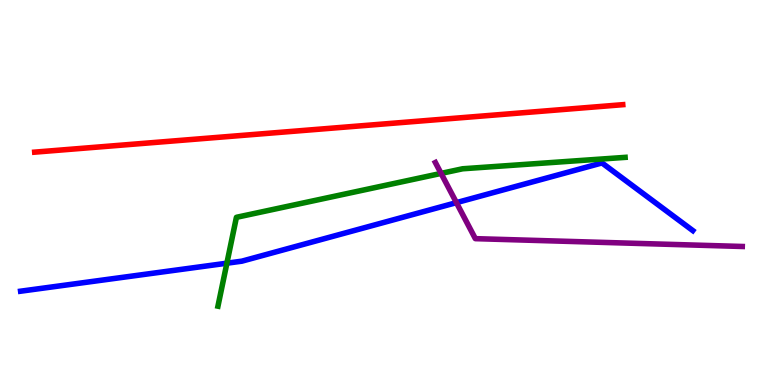[{'lines': ['blue', 'red'], 'intersections': []}, {'lines': ['green', 'red'], 'intersections': []}, {'lines': ['purple', 'red'], 'intersections': []}, {'lines': ['blue', 'green'], 'intersections': [{'x': 2.93, 'y': 3.16}]}, {'lines': ['blue', 'purple'], 'intersections': [{'x': 5.89, 'y': 4.74}]}, {'lines': ['green', 'purple'], 'intersections': [{'x': 5.69, 'y': 5.5}]}]